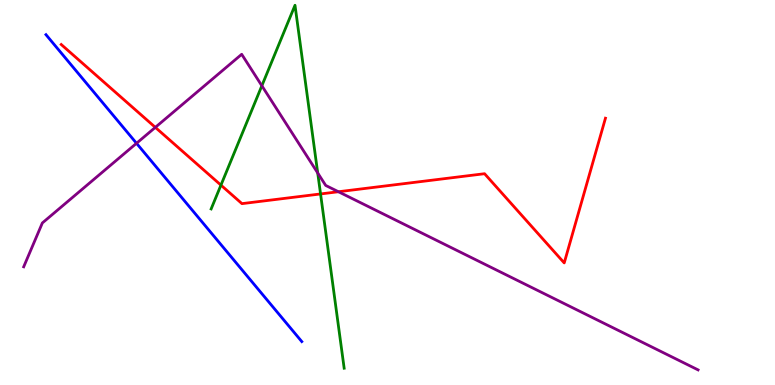[{'lines': ['blue', 'red'], 'intersections': []}, {'lines': ['green', 'red'], 'intersections': [{'x': 2.85, 'y': 5.19}, {'x': 4.14, 'y': 4.96}]}, {'lines': ['purple', 'red'], 'intersections': [{'x': 2.0, 'y': 6.69}, {'x': 4.37, 'y': 5.02}]}, {'lines': ['blue', 'green'], 'intersections': []}, {'lines': ['blue', 'purple'], 'intersections': [{'x': 1.76, 'y': 6.28}]}, {'lines': ['green', 'purple'], 'intersections': [{'x': 3.38, 'y': 7.77}, {'x': 4.1, 'y': 5.51}]}]